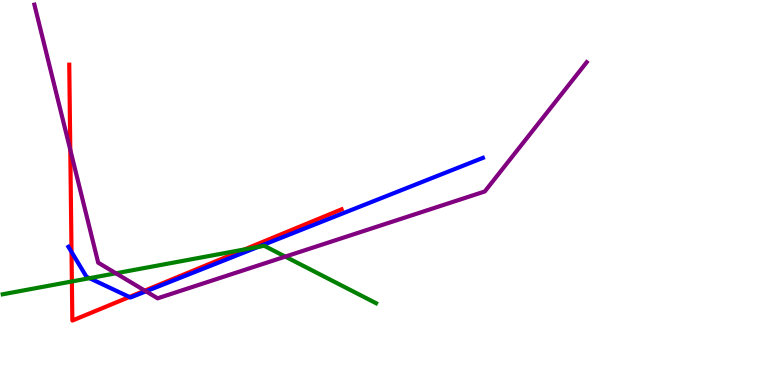[{'lines': ['blue', 'red'], 'intersections': [{'x': 0.923, 'y': 3.46}, {'x': 1.67, 'y': 2.29}]}, {'lines': ['green', 'red'], 'intersections': [{'x': 0.927, 'y': 2.69}, {'x': 3.16, 'y': 3.52}]}, {'lines': ['purple', 'red'], 'intersections': [{'x': 0.907, 'y': 6.11}, {'x': 1.87, 'y': 2.45}]}, {'lines': ['blue', 'green'], 'intersections': [{'x': 1.15, 'y': 2.77}, {'x': 3.33, 'y': 3.59}]}, {'lines': ['blue', 'purple'], 'intersections': [{'x': 1.88, 'y': 2.43}]}, {'lines': ['green', 'purple'], 'intersections': [{'x': 1.5, 'y': 2.9}, {'x': 3.68, 'y': 3.33}]}]